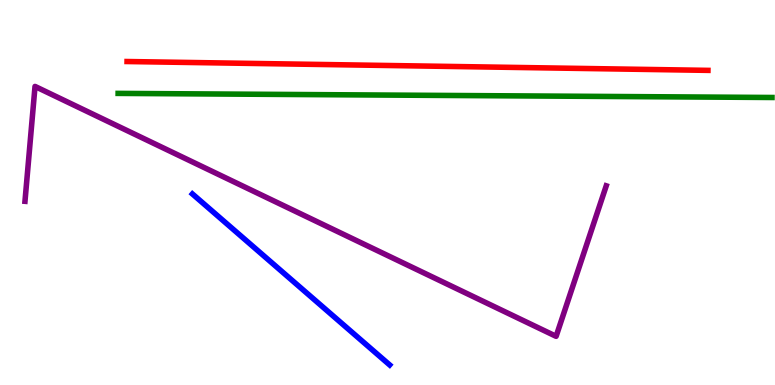[{'lines': ['blue', 'red'], 'intersections': []}, {'lines': ['green', 'red'], 'intersections': []}, {'lines': ['purple', 'red'], 'intersections': []}, {'lines': ['blue', 'green'], 'intersections': []}, {'lines': ['blue', 'purple'], 'intersections': []}, {'lines': ['green', 'purple'], 'intersections': []}]